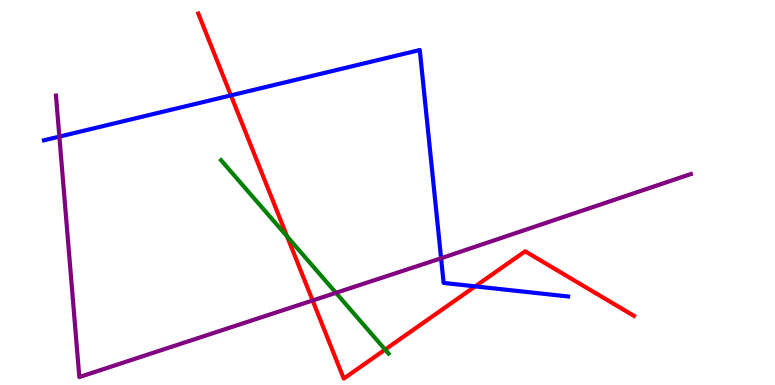[{'lines': ['blue', 'red'], 'intersections': [{'x': 2.98, 'y': 7.52}, {'x': 6.13, 'y': 2.56}]}, {'lines': ['green', 'red'], 'intersections': [{'x': 3.7, 'y': 3.86}, {'x': 4.97, 'y': 0.92}]}, {'lines': ['purple', 'red'], 'intersections': [{'x': 4.03, 'y': 2.2}]}, {'lines': ['blue', 'green'], 'intersections': []}, {'lines': ['blue', 'purple'], 'intersections': [{'x': 0.766, 'y': 6.45}, {'x': 5.69, 'y': 3.29}]}, {'lines': ['green', 'purple'], 'intersections': [{'x': 4.33, 'y': 2.39}]}]